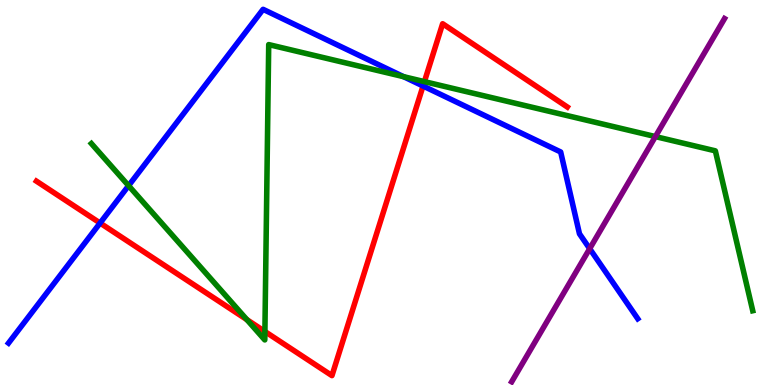[{'lines': ['blue', 'red'], 'intersections': [{'x': 1.29, 'y': 4.21}, {'x': 5.46, 'y': 7.77}]}, {'lines': ['green', 'red'], 'intersections': [{'x': 3.19, 'y': 1.7}, {'x': 3.42, 'y': 1.39}, {'x': 5.48, 'y': 7.88}]}, {'lines': ['purple', 'red'], 'intersections': []}, {'lines': ['blue', 'green'], 'intersections': [{'x': 1.66, 'y': 5.18}, {'x': 5.21, 'y': 8.01}]}, {'lines': ['blue', 'purple'], 'intersections': [{'x': 7.61, 'y': 3.54}]}, {'lines': ['green', 'purple'], 'intersections': [{'x': 8.46, 'y': 6.45}]}]